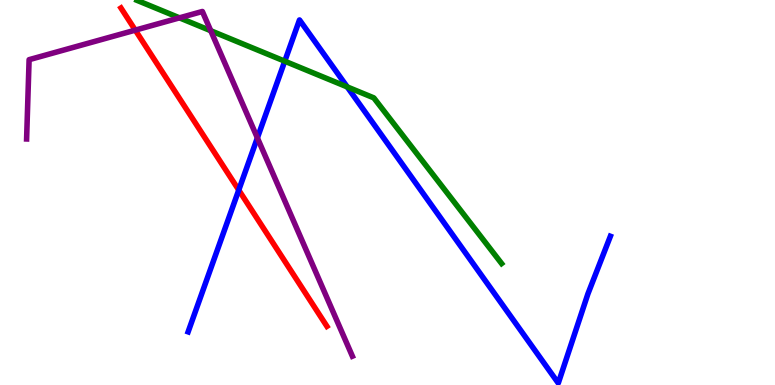[{'lines': ['blue', 'red'], 'intersections': [{'x': 3.08, 'y': 5.06}]}, {'lines': ['green', 'red'], 'intersections': []}, {'lines': ['purple', 'red'], 'intersections': [{'x': 1.75, 'y': 9.22}]}, {'lines': ['blue', 'green'], 'intersections': [{'x': 3.67, 'y': 8.41}, {'x': 4.48, 'y': 7.74}]}, {'lines': ['blue', 'purple'], 'intersections': [{'x': 3.32, 'y': 6.42}]}, {'lines': ['green', 'purple'], 'intersections': [{'x': 2.32, 'y': 9.54}, {'x': 2.72, 'y': 9.2}]}]